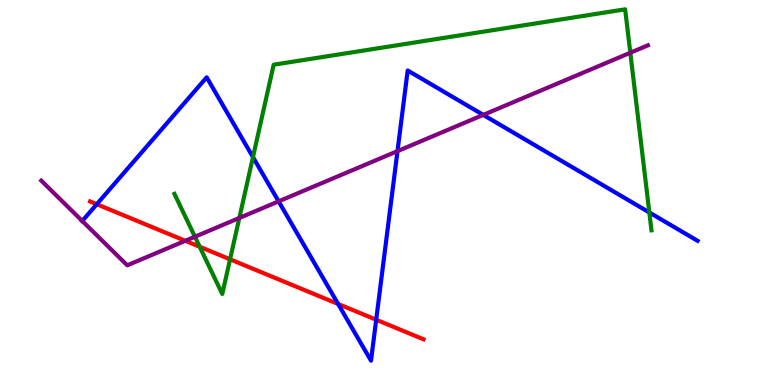[{'lines': ['blue', 'red'], 'intersections': [{'x': 1.25, 'y': 4.7}, {'x': 4.36, 'y': 2.1}, {'x': 4.85, 'y': 1.7}]}, {'lines': ['green', 'red'], 'intersections': [{'x': 2.58, 'y': 3.59}, {'x': 2.97, 'y': 3.26}]}, {'lines': ['purple', 'red'], 'intersections': [{'x': 2.39, 'y': 3.75}]}, {'lines': ['blue', 'green'], 'intersections': [{'x': 3.26, 'y': 5.92}, {'x': 8.38, 'y': 4.48}]}, {'lines': ['blue', 'purple'], 'intersections': [{'x': 1.06, 'y': 4.26}, {'x': 3.6, 'y': 4.77}, {'x': 5.13, 'y': 6.07}, {'x': 6.24, 'y': 7.02}]}, {'lines': ['green', 'purple'], 'intersections': [{'x': 2.52, 'y': 3.85}, {'x': 3.09, 'y': 4.34}, {'x': 8.13, 'y': 8.63}]}]